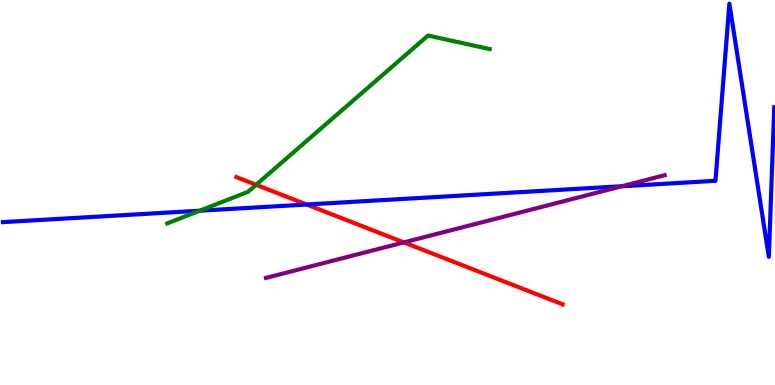[{'lines': ['blue', 'red'], 'intersections': [{'x': 3.96, 'y': 4.69}]}, {'lines': ['green', 'red'], 'intersections': [{'x': 3.3, 'y': 5.2}]}, {'lines': ['purple', 'red'], 'intersections': [{'x': 5.21, 'y': 3.7}]}, {'lines': ['blue', 'green'], 'intersections': [{'x': 2.58, 'y': 4.53}]}, {'lines': ['blue', 'purple'], 'intersections': [{'x': 8.02, 'y': 5.16}]}, {'lines': ['green', 'purple'], 'intersections': []}]